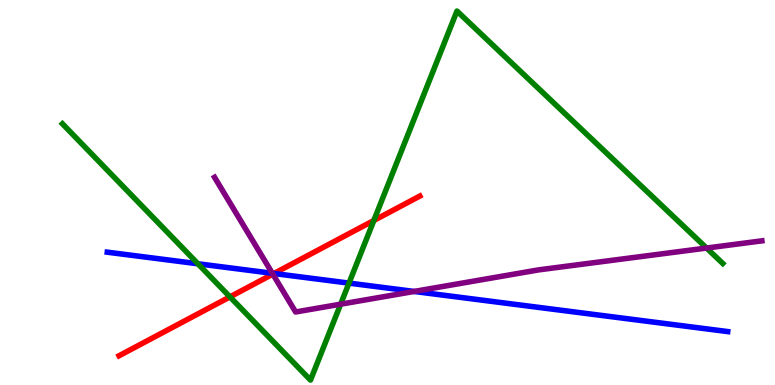[{'lines': ['blue', 'red'], 'intersections': [{'x': 3.53, 'y': 2.9}]}, {'lines': ['green', 'red'], 'intersections': [{'x': 2.97, 'y': 2.29}, {'x': 4.82, 'y': 4.27}]}, {'lines': ['purple', 'red'], 'intersections': [{'x': 3.52, 'y': 2.88}]}, {'lines': ['blue', 'green'], 'intersections': [{'x': 2.55, 'y': 3.15}, {'x': 4.5, 'y': 2.65}]}, {'lines': ['blue', 'purple'], 'intersections': [{'x': 3.51, 'y': 2.9}, {'x': 5.34, 'y': 2.43}]}, {'lines': ['green', 'purple'], 'intersections': [{'x': 4.4, 'y': 2.1}, {'x': 9.12, 'y': 3.56}]}]